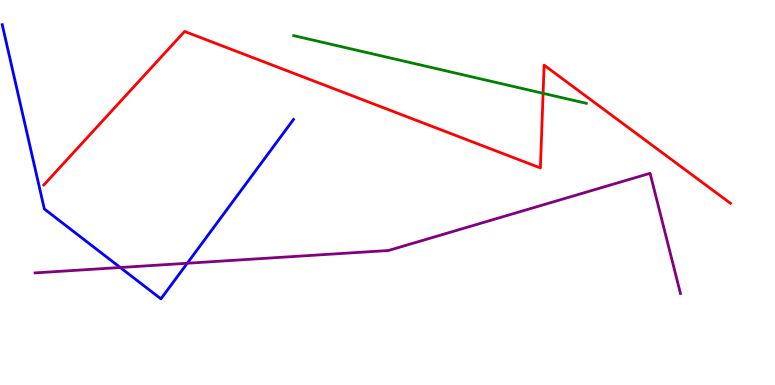[{'lines': ['blue', 'red'], 'intersections': []}, {'lines': ['green', 'red'], 'intersections': [{'x': 7.01, 'y': 7.58}]}, {'lines': ['purple', 'red'], 'intersections': []}, {'lines': ['blue', 'green'], 'intersections': []}, {'lines': ['blue', 'purple'], 'intersections': [{'x': 1.55, 'y': 3.05}, {'x': 2.42, 'y': 3.16}]}, {'lines': ['green', 'purple'], 'intersections': []}]